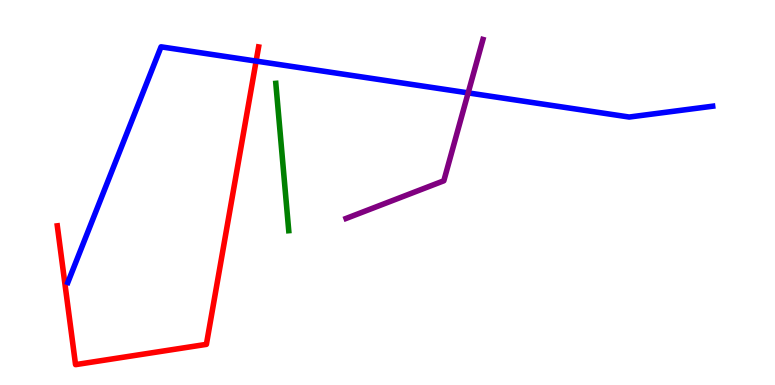[{'lines': ['blue', 'red'], 'intersections': [{'x': 3.3, 'y': 8.41}]}, {'lines': ['green', 'red'], 'intersections': []}, {'lines': ['purple', 'red'], 'intersections': []}, {'lines': ['blue', 'green'], 'intersections': []}, {'lines': ['blue', 'purple'], 'intersections': [{'x': 6.04, 'y': 7.59}]}, {'lines': ['green', 'purple'], 'intersections': []}]